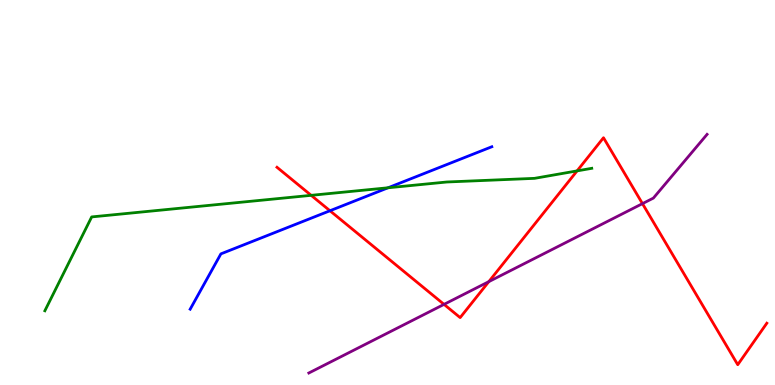[{'lines': ['blue', 'red'], 'intersections': [{'x': 4.26, 'y': 4.53}]}, {'lines': ['green', 'red'], 'intersections': [{'x': 4.02, 'y': 4.93}, {'x': 7.45, 'y': 5.56}]}, {'lines': ['purple', 'red'], 'intersections': [{'x': 5.73, 'y': 2.09}, {'x': 6.31, 'y': 2.68}, {'x': 8.29, 'y': 4.71}]}, {'lines': ['blue', 'green'], 'intersections': [{'x': 5.01, 'y': 5.12}]}, {'lines': ['blue', 'purple'], 'intersections': []}, {'lines': ['green', 'purple'], 'intersections': []}]